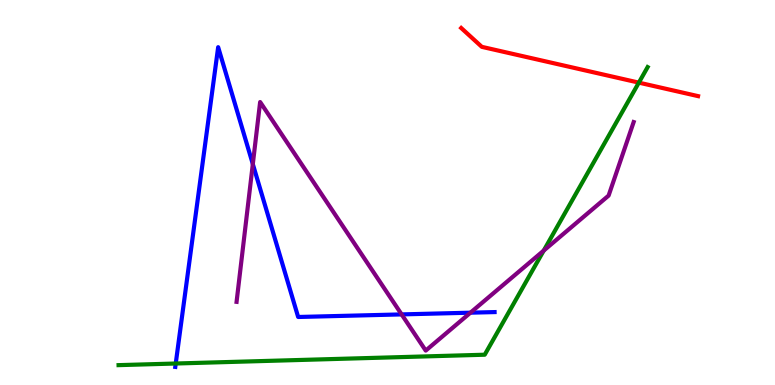[{'lines': ['blue', 'red'], 'intersections': []}, {'lines': ['green', 'red'], 'intersections': [{'x': 8.24, 'y': 7.85}]}, {'lines': ['purple', 'red'], 'intersections': []}, {'lines': ['blue', 'green'], 'intersections': [{'x': 2.27, 'y': 0.558}]}, {'lines': ['blue', 'purple'], 'intersections': [{'x': 3.26, 'y': 5.74}, {'x': 5.18, 'y': 1.83}, {'x': 6.07, 'y': 1.88}]}, {'lines': ['green', 'purple'], 'intersections': [{'x': 7.02, 'y': 3.49}]}]